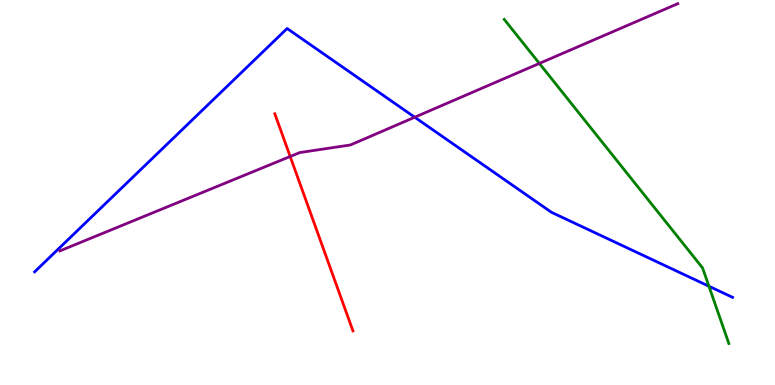[{'lines': ['blue', 'red'], 'intersections': []}, {'lines': ['green', 'red'], 'intersections': []}, {'lines': ['purple', 'red'], 'intersections': [{'x': 3.74, 'y': 5.94}]}, {'lines': ['blue', 'green'], 'intersections': [{'x': 9.15, 'y': 2.56}]}, {'lines': ['blue', 'purple'], 'intersections': [{'x': 5.35, 'y': 6.96}]}, {'lines': ['green', 'purple'], 'intersections': [{'x': 6.96, 'y': 8.35}]}]